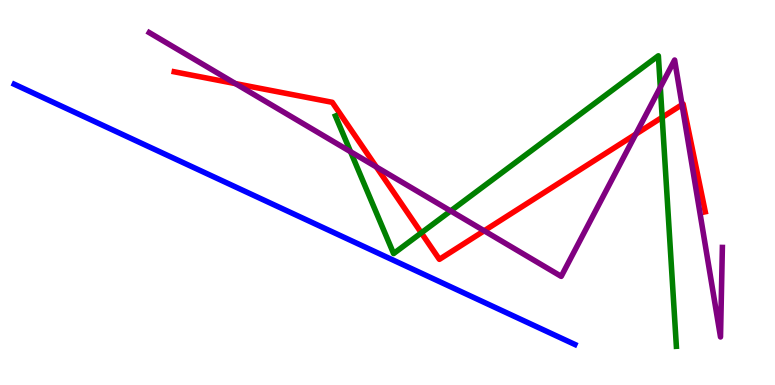[{'lines': ['blue', 'red'], 'intersections': []}, {'lines': ['green', 'red'], 'intersections': [{'x': 5.44, 'y': 3.95}, {'x': 8.54, 'y': 6.95}]}, {'lines': ['purple', 'red'], 'intersections': [{'x': 3.04, 'y': 7.83}, {'x': 4.86, 'y': 5.66}, {'x': 6.25, 'y': 4.01}, {'x': 8.2, 'y': 6.52}, {'x': 8.8, 'y': 7.28}]}, {'lines': ['blue', 'green'], 'intersections': []}, {'lines': ['blue', 'purple'], 'intersections': []}, {'lines': ['green', 'purple'], 'intersections': [{'x': 4.52, 'y': 6.06}, {'x': 5.81, 'y': 4.52}, {'x': 8.52, 'y': 7.73}]}]